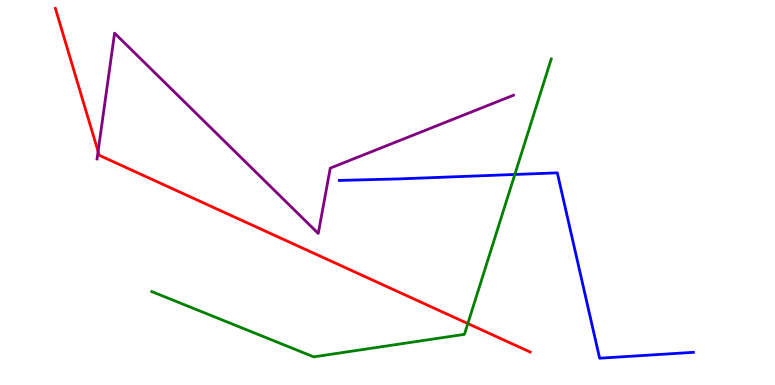[{'lines': ['blue', 'red'], 'intersections': []}, {'lines': ['green', 'red'], 'intersections': [{'x': 6.04, 'y': 1.6}]}, {'lines': ['purple', 'red'], 'intersections': [{'x': 1.27, 'y': 6.07}]}, {'lines': ['blue', 'green'], 'intersections': [{'x': 6.64, 'y': 5.47}]}, {'lines': ['blue', 'purple'], 'intersections': []}, {'lines': ['green', 'purple'], 'intersections': []}]